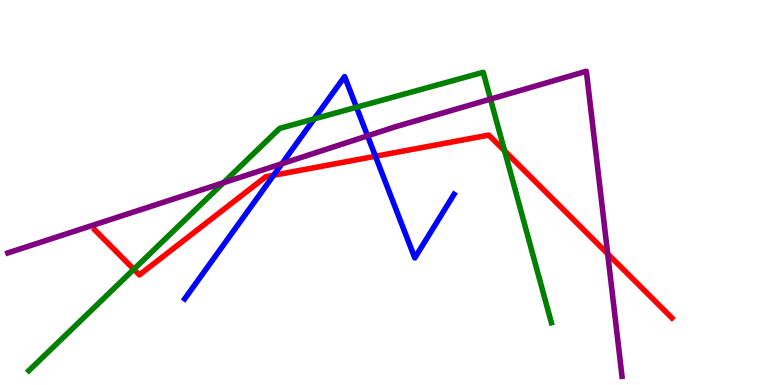[{'lines': ['blue', 'red'], 'intersections': [{'x': 3.53, 'y': 5.45}, {'x': 4.84, 'y': 5.94}]}, {'lines': ['green', 'red'], 'intersections': [{'x': 1.73, 'y': 3.01}, {'x': 6.51, 'y': 6.08}]}, {'lines': ['purple', 'red'], 'intersections': [{'x': 7.84, 'y': 3.41}]}, {'lines': ['blue', 'green'], 'intersections': [{'x': 4.05, 'y': 6.91}, {'x': 4.6, 'y': 7.21}]}, {'lines': ['blue', 'purple'], 'intersections': [{'x': 3.64, 'y': 5.75}, {'x': 4.74, 'y': 6.47}]}, {'lines': ['green', 'purple'], 'intersections': [{'x': 2.88, 'y': 5.25}, {'x': 6.33, 'y': 7.43}]}]